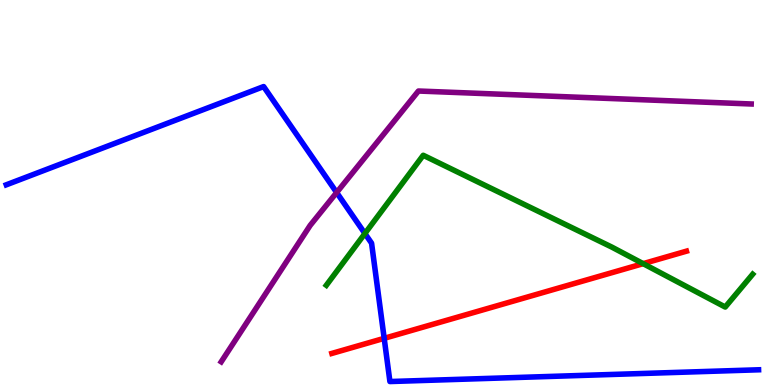[{'lines': ['blue', 'red'], 'intersections': [{'x': 4.96, 'y': 1.21}]}, {'lines': ['green', 'red'], 'intersections': [{'x': 8.3, 'y': 3.15}]}, {'lines': ['purple', 'red'], 'intersections': []}, {'lines': ['blue', 'green'], 'intersections': [{'x': 4.71, 'y': 3.93}]}, {'lines': ['blue', 'purple'], 'intersections': [{'x': 4.34, 'y': 5.0}]}, {'lines': ['green', 'purple'], 'intersections': []}]